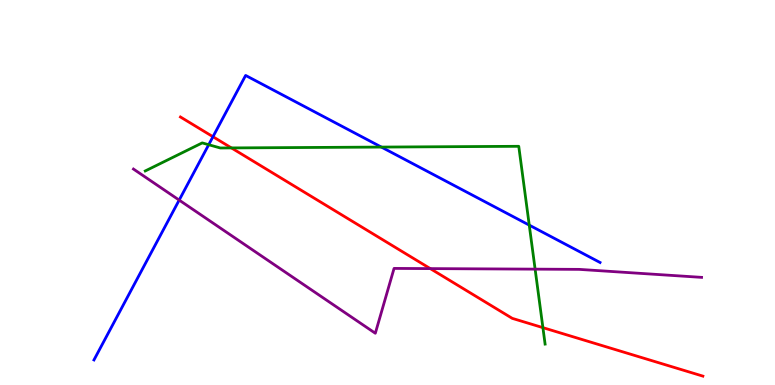[{'lines': ['blue', 'red'], 'intersections': [{'x': 2.75, 'y': 6.45}]}, {'lines': ['green', 'red'], 'intersections': [{'x': 2.99, 'y': 6.16}, {'x': 7.01, 'y': 1.49}]}, {'lines': ['purple', 'red'], 'intersections': [{'x': 5.55, 'y': 3.02}]}, {'lines': ['blue', 'green'], 'intersections': [{'x': 2.69, 'y': 6.24}, {'x': 4.92, 'y': 6.18}, {'x': 6.83, 'y': 4.15}]}, {'lines': ['blue', 'purple'], 'intersections': [{'x': 2.31, 'y': 4.8}]}, {'lines': ['green', 'purple'], 'intersections': [{'x': 6.9, 'y': 3.01}]}]